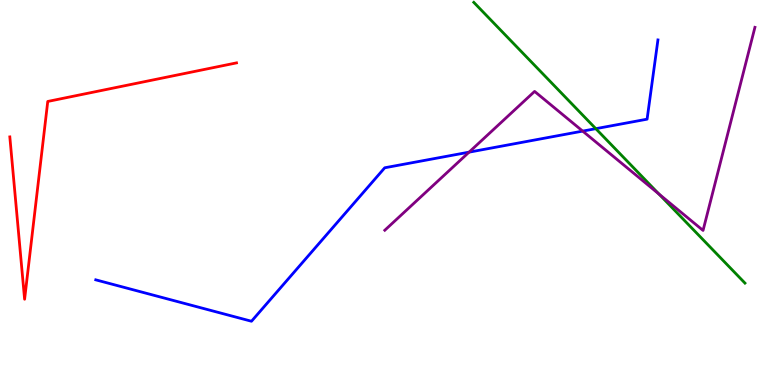[{'lines': ['blue', 'red'], 'intersections': []}, {'lines': ['green', 'red'], 'intersections': []}, {'lines': ['purple', 'red'], 'intersections': []}, {'lines': ['blue', 'green'], 'intersections': [{'x': 7.69, 'y': 6.66}]}, {'lines': ['blue', 'purple'], 'intersections': [{'x': 6.05, 'y': 6.05}, {'x': 7.52, 'y': 6.59}]}, {'lines': ['green', 'purple'], 'intersections': [{'x': 8.5, 'y': 4.96}]}]